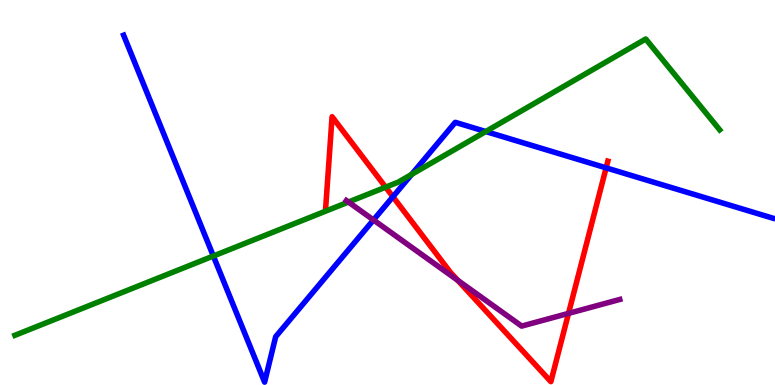[{'lines': ['blue', 'red'], 'intersections': [{'x': 5.07, 'y': 4.89}, {'x': 7.82, 'y': 5.64}]}, {'lines': ['green', 'red'], 'intersections': [{'x': 4.98, 'y': 5.14}]}, {'lines': ['purple', 'red'], 'intersections': [{'x': 5.91, 'y': 2.72}, {'x': 7.34, 'y': 1.86}]}, {'lines': ['blue', 'green'], 'intersections': [{'x': 2.75, 'y': 3.35}, {'x': 5.31, 'y': 5.47}, {'x': 6.27, 'y': 6.58}]}, {'lines': ['blue', 'purple'], 'intersections': [{'x': 4.82, 'y': 4.29}]}, {'lines': ['green', 'purple'], 'intersections': [{'x': 4.5, 'y': 4.75}]}]